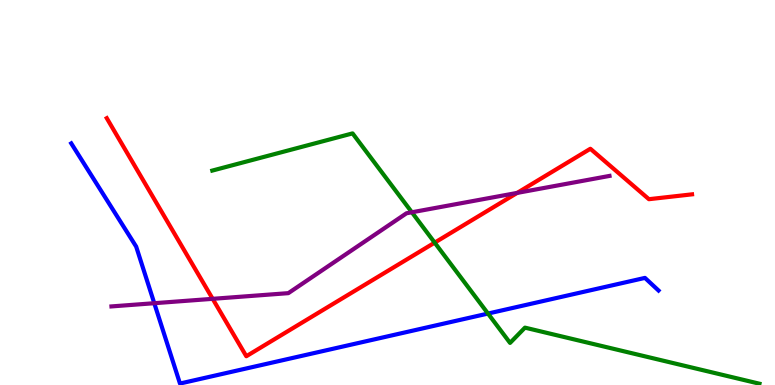[{'lines': ['blue', 'red'], 'intersections': []}, {'lines': ['green', 'red'], 'intersections': [{'x': 5.61, 'y': 3.7}]}, {'lines': ['purple', 'red'], 'intersections': [{'x': 2.74, 'y': 2.24}, {'x': 6.67, 'y': 4.99}]}, {'lines': ['blue', 'green'], 'intersections': [{'x': 6.3, 'y': 1.86}]}, {'lines': ['blue', 'purple'], 'intersections': [{'x': 1.99, 'y': 2.12}]}, {'lines': ['green', 'purple'], 'intersections': [{'x': 5.31, 'y': 4.49}]}]